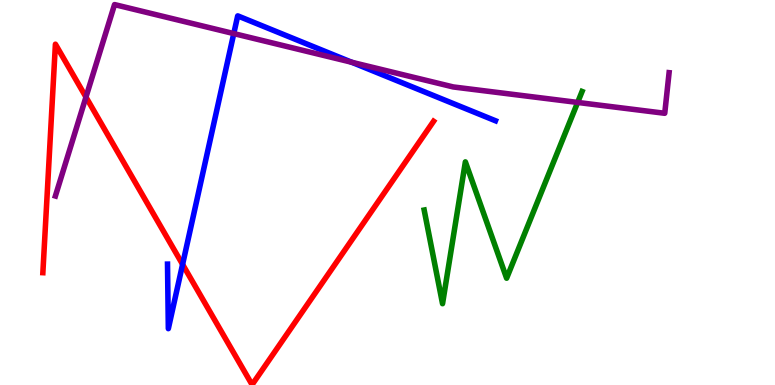[{'lines': ['blue', 'red'], 'intersections': [{'x': 2.36, 'y': 3.13}]}, {'lines': ['green', 'red'], 'intersections': []}, {'lines': ['purple', 'red'], 'intersections': [{'x': 1.11, 'y': 7.48}]}, {'lines': ['blue', 'green'], 'intersections': []}, {'lines': ['blue', 'purple'], 'intersections': [{'x': 3.02, 'y': 9.13}, {'x': 4.54, 'y': 8.38}]}, {'lines': ['green', 'purple'], 'intersections': [{'x': 7.45, 'y': 7.34}]}]